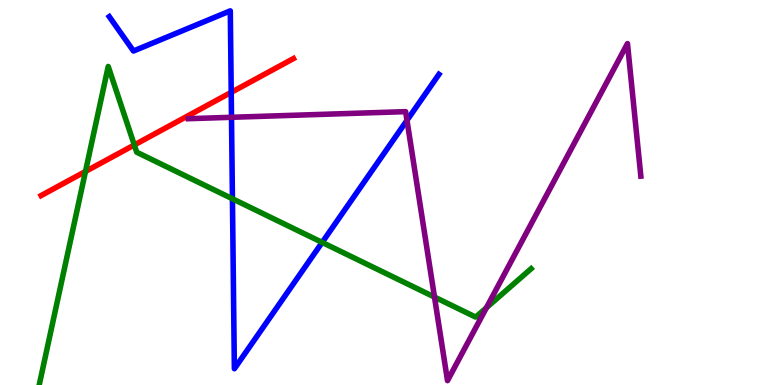[{'lines': ['blue', 'red'], 'intersections': [{'x': 2.98, 'y': 7.6}]}, {'lines': ['green', 'red'], 'intersections': [{'x': 1.1, 'y': 5.55}, {'x': 1.73, 'y': 6.23}]}, {'lines': ['purple', 'red'], 'intersections': []}, {'lines': ['blue', 'green'], 'intersections': [{'x': 3.0, 'y': 4.84}, {'x': 4.16, 'y': 3.7}]}, {'lines': ['blue', 'purple'], 'intersections': [{'x': 2.99, 'y': 6.95}, {'x': 5.25, 'y': 6.87}]}, {'lines': ['green', 'purple'], 'intersections': [{'x': 5.61, 'y': 2.28}, {'x': 6.28, 'y': 2.01}]}]